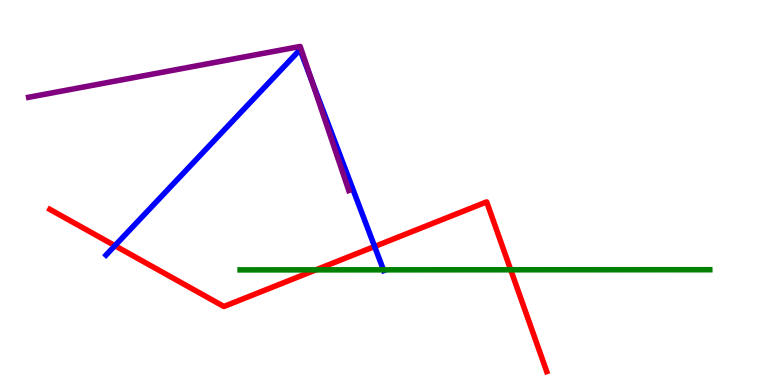[{'lines': ['blue', 'red'], 'intersections': [{'x': 1.48, 'y': 3.62}, {'x': 4.83, 'y': 3.6}]}, {'lines': ['green', 'red'], 'intersections': [{'x': 4.08, 'y': 2.99}, {'x': 6.59, 'y': 2.99}]}, {'lines': ['purple', 'red'], 'intersections': []}, {'lines': ['blue', 'green'], 'intersections': [{'x': 4.95, 'y': 2.99}]}, {'lines': ['blue', 'purple'], 'intersections': [{'x': 4.02, 'y': 7.92}]}, {'lines': ['green', 'purple'], 'intersections': []}]